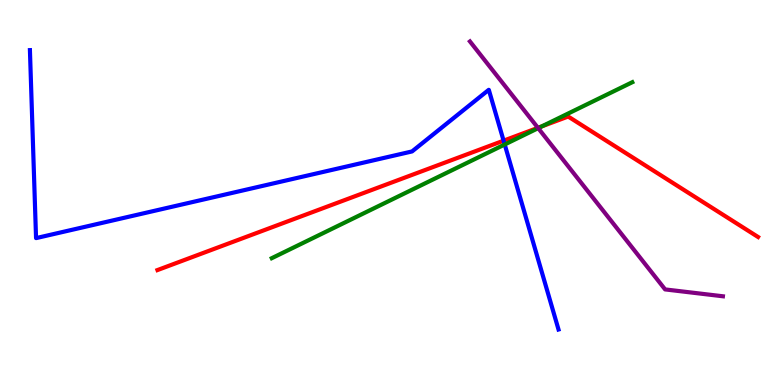[{'lines': ['blue', 'red'], 'intersections': [{'x': 6.5, 'y': 6.35}]}, {'lines': ['green', 'red'], 'intersections': [{'x': 6.99, 'y': 6.72}]}, {'lines': ['purple', 'red'], 'intersections': [{'x': 6.94, 'y': 6.68}]}, {'lines': ['blue', 'green'], 'intersections': [{'x': 6.51, 'y': 6.25}]}, {'lines': ['blue', 'purple'], 'intersections': []}, {'lines': ['green', 'purple'], 'intersections': [{'x': 6.94, 'y': 6.67}]}]